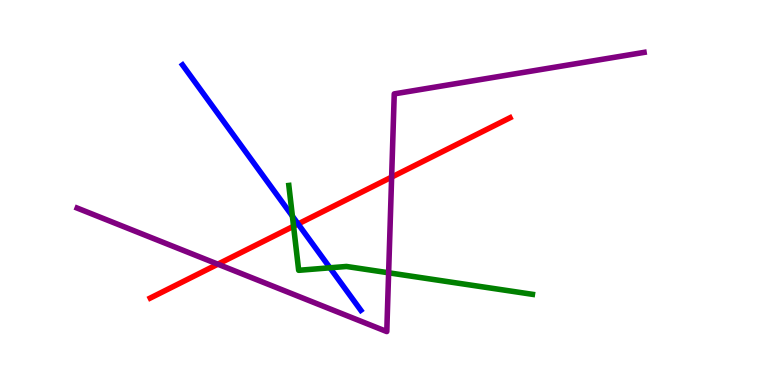[{'lines': ['blue', 'red'], 'intersections': [{'x': 3.85, 'y': 4.18}]}, {'lines': ['green', 'red'], 'intersections': [{'x': 3.79, 'y': 4.12}]}, {'lines': ['purple', 'red'], 'intersections': [{'x': 2.81, 'y': 3.14}, {'x': 5.05, 'y': 5.4}]}, {'lines': ['blue', 'green'], 'intersections': [{'x': 3.77, 'y': 4.39}, {'x': 4.26, 'y': 3.04}]}, {'lines': ['blue', 'purple'], 'intersections': []}, {'lines': ['green', 'purple'], 'intersections': [{'x': 5.01, 'y': 2.91}]}]